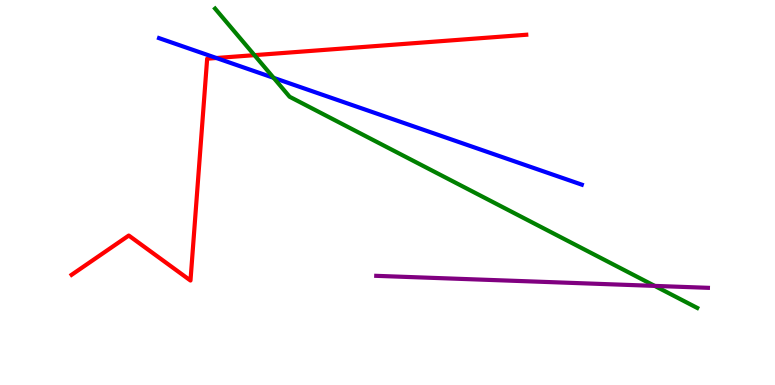[{'lines': ['blue', 'red'], 'intersections': [{'x': 2.79, 'y': 8.49}]}, {'lines': ['green', 'red'], 'intersections': [{'x': 3.28, 'y': 8.57}]}, {'lines': ['purple', 'red'], 'intersections': []}, {'lines': ['blue', 'green'], 'intersections': [{'x': 3.53, 'y': 7.98}]}, {'lines': ['blue', 'purple'], 'intersections': []}, {'lines': ['green', 'purple'], 'intersections': [{'x': 8.45, 'y': 2.57}]}]